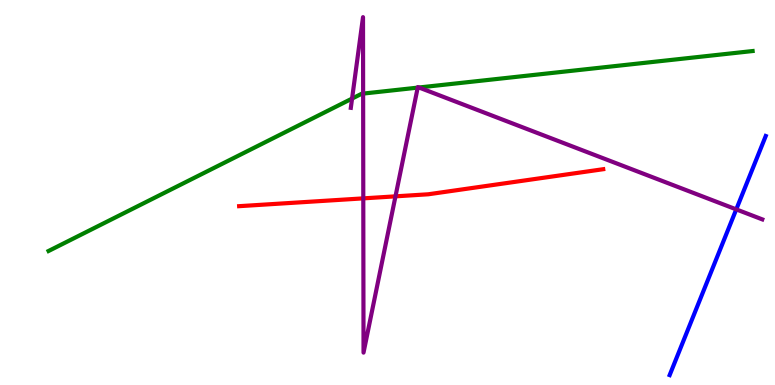[{'lines': ['blue', 'red'], 'intersections': []}, {'lines': ['green', 'red'], 'intersections': []}, {'lines': ['purple', 'red'], 'intersections': [{'x': 4.69, 'y': 4.85}, {'x': 5.1, 'y': 4.9}]}, {'lines': ['blue', 'green'], 'intersections': []}, {'lines': ['blue', 'purple'], 'intersections': [{'x': 9.5, 'y': 4.56}]}, {'lines': ['green', 'purple'], 'intersections': [{'x': 4.54, 'y': 7.44}, {'x': 4.69, 'y': 7.57}, {'x': 5.39, 'y': 7.72}, {'x': 5.41, 'y': 7.73}]}]